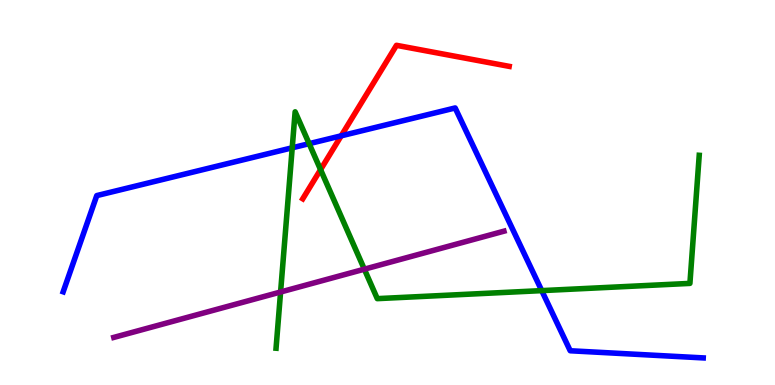[{'lines': ['blue', 'red'], 'intersections': [{'x': 4.4, 'y': 6.47}]}, {'lines': ['green', 'red'], 'intersections': [{'x': 4.14, 'y': 5.59}]}, {'lines': ['purple', 'red'], 'intersections': []}, {'lines': ['blue', 'green'], 'intersections': [{'x': 3.77, 'y': 6.16}, {'x': 3.99, 'y': 6.27}, {'x': 6.99, 'y': 2.45}]}, {'lines': ['blue', 'purple'], 'intersections': []}, {'lines': ['green', 'purple'], 'intersections': [{'x': 3.62, 'y': 2.42}, {'x': 4.7, 'y': 3.01}]}]